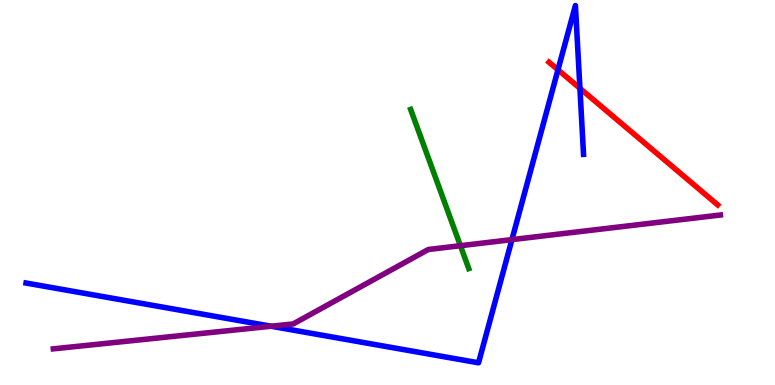[{'lines': ['blue', 'red'], 'intersections': [{'x': 7.2, 'y': 8.19}, {'x': 7.48, 'y': 7.71}]}, {'lines': ['green', 'red'], 'intersections': []}, {'lines': ['purple', 'red'], 'intersections': []}, {'lines': ['blue', 'green'], 'intersections': []}, {'lines': ['blue', 'purple'], 'intersections': [{'x': 3.5, 'y': 1.53}, {'x': 6.61, 'y': 3.78}]}, {'lines': ['green', 'purple'], 'intersections': [{'x': 5.94, 'y': 3.62}]}]